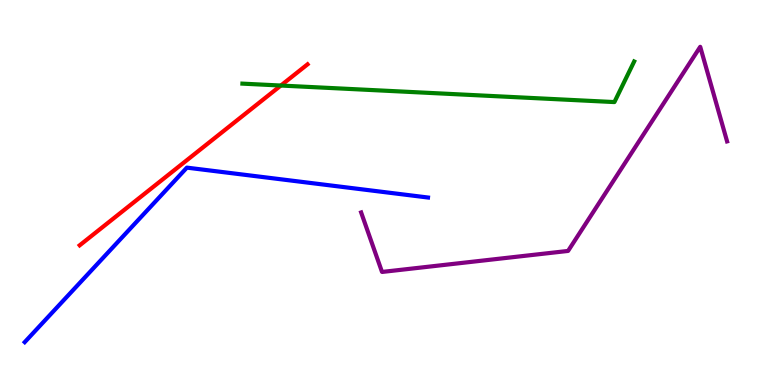[{'lines': ['blue', 'red'], 'intersections': []}, {'lines': ['green', 'red'], 'intersections': [{'x': 3.62, 'y': 7.78}]}, {'lines': ['purple', 'red'], 'intersections': []}, {'lines': ['blue', 'green'], 'intersections': []}, {'lines': ['blue', 'purple'], 'intersections': []}, {'lines': ['green', 'purple'], 'intersections': []}]